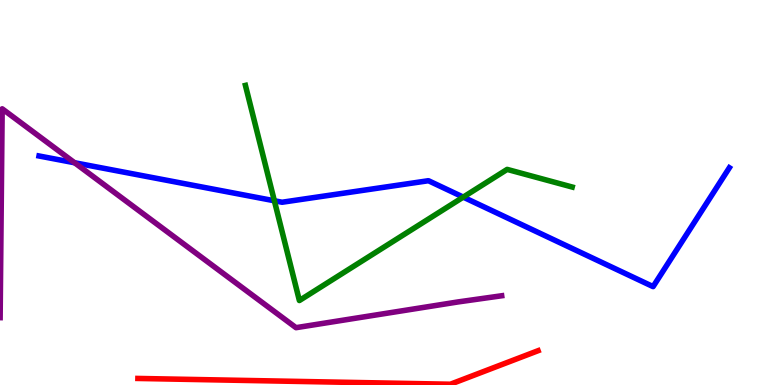[{'lines': ['blue', 'red'], 'intersections': []}, {'lines': ['green', 'red'], 'intersections': []}, {'lines': ['purple', 'red'], 'intersections': []}, {'lines': ['blue', 'green'], 'intersections': [{'x': 3.54, 'y': 4.79}, {'x': 5.98, 'y': 4.88}]}, {'lines': ['blue', 'purple'], 'intersections': [{'x': 0.963, 'y': 5.77}]}, {'lines': ['green', 'purple'], 'intersections': []}]